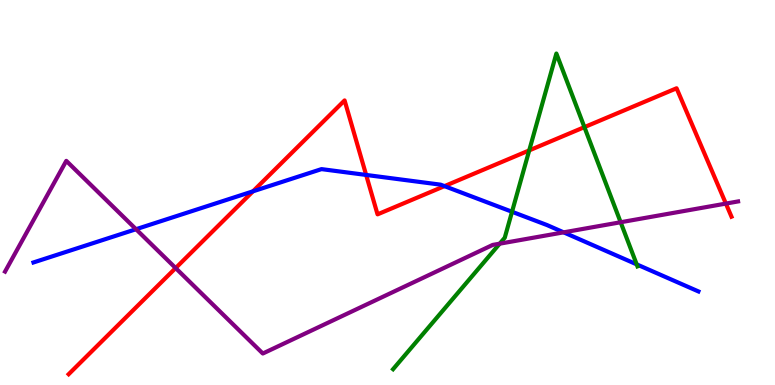[{'lines': ['blue', 'red'], 'intersections': [{'x': 3.26, 'y': 5.03}, {'x': 4.72, 'y': 5.46}, {'x': 5.74, 'y': 5.17}]}, {'lines': ['green', 'red'], 'intersections': [{'x': 6.83, 'y': 6.09}, {'x': 7.54, 'y': 6.7}]}, {'lines': ['purple', 'red'], 'intersections': [{'x': 2.27, 'y': 3.04}, {'x': 9.37, 'y': 4.71}]}, {'lines': ['blue', 'green'], 'intersections': [{'x': 6.61, 'y': 4.5}, {'x': 8.22, 'y': 3.13}]}, {'lines': ['blue', 'purple'], 'intersections': [{'x': 1.76, 'y': 4.05}, {'x': 7.27, 'y': 3.97}]}, {'lines': ['green', 'purple'], 'intersections': [{'x': 6.45, 'y': 3.67}, {'x': 8.01, 'y': 4.23}]}]